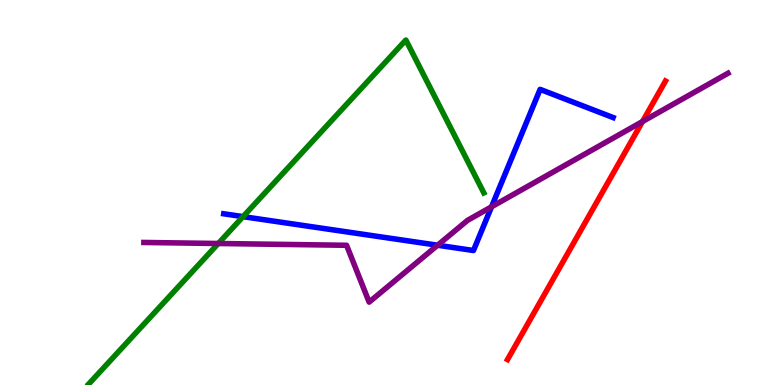[{'lines': ['blue', 'red'], 'intersections': []}, {'lines': ['green', 'red'], 'intersections': []}, {'lines': ['purple', 'red'], 'intersections': [{'x': 8.29, 'y': 6.84}]}, {'lines': ['blue', 'green'], 'intersections': [{'x': 3.14, 'y': 4.37}]}, {'lines': ['blue', 'purple'], 'intersections': [{'x': 5.65, 'y': 3.63}, {'x': 6.34, 'y': 4.63}]}, {'lines': ['green', 'purple'], 'intersections': [{'x': 2.82, 'y': 3.68}]}]